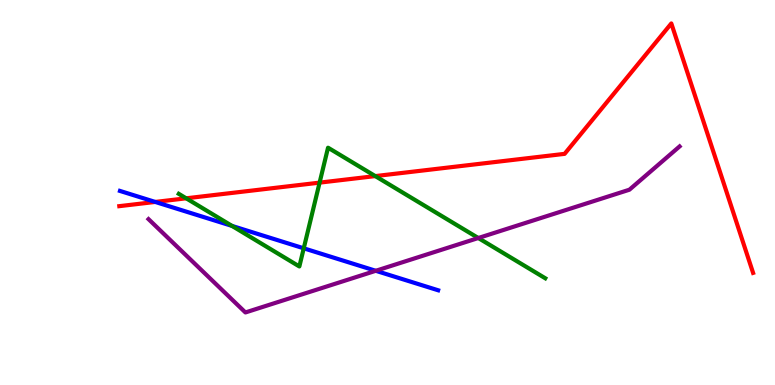[{'lines': ['blue', 'red'], 'intersections': [{'x': 2.0, 'y': 4.75}]}, {'lines': ['green', 'red'], 'intersections': [{'x': 2.4, 'y': 4.85}, {'x': 4.12, 'y': 5.26}, {'x': 4.84, 'y': 5.43}]}, {'lines': ['purple', 'red'], 'intersections': []}, {'lines': ['blue', 'green'], 'intersections': [{'x': 2.99, 'y': 4.13}, {'x': 3.92, 'y': 3.55}]}, {'lines': ['blue', 'purple'], 'intersections': [{'x': 4.85, 'y': 2.97}]}, {'lines': ['green', 'purple'], 'intersections': [{'x': 6.17, 'y': 3.82}]}]